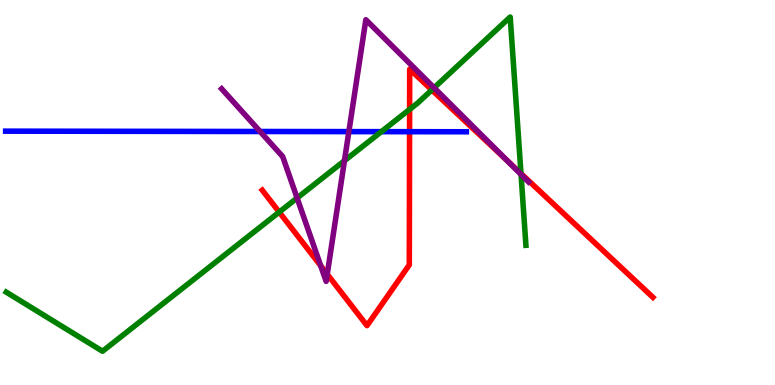[{'lines': ['blue', 'red'], 'intersections': [{'x': 5.28, 'y': 6.58}]}, {'lines': ['green', 'red'], 'intersections': [{'x': 3.6, 'y': 4.49}, {'x': 5.29, 'y': 7.16}, {'x': 5.57, 'y': 7.66}, {'x': 6.72, 'y': 5.49}]}, {'lines': ['purple', 'red'], 'intersections': [{'x': 4.14, 'y': 3.1}, {'x': 4.22, 'y': 2.88}, {'x': 6.54, 'y': 5.83}]}, {'lines': ['blue', 'green'], 'intersections': [{'x': 4.92, 'y': 6.58}]}, {'lines': ['blue', 'purple'], 'intersections': [{'x': 3.36, 'y': 6.58}, {'x': 4.5, 'y': 6.58}]}, {'lines': ['green', 'purple'], 'intersections': [{'x': 3.83, 'y': 4.86}, {'x': 4.44, 'y': 5.83}, {'x': 5.6, 'y': 7.72}, {'x': 6.72, 'y': 5.47}]}]